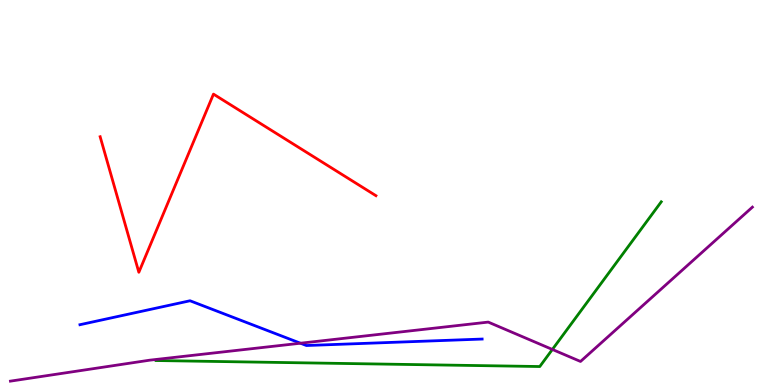[{'lines': ['blue', 'red'], 'intersections': []}, {'lines': ['green', 'red'], 'intersections': []}, {'lines': ['purple', 'red'], 'intersections': []}, {'lines': ['blue', 'green'], 'intersections': []}, {'lines': ['blue', 'purple'], 'intersections': [{'x': 3.88, 'y': 1.09}]}, {'lines': ['green', 'purple'], 'intersections': [{'x': 7.13, 'y': 0.923}]}]